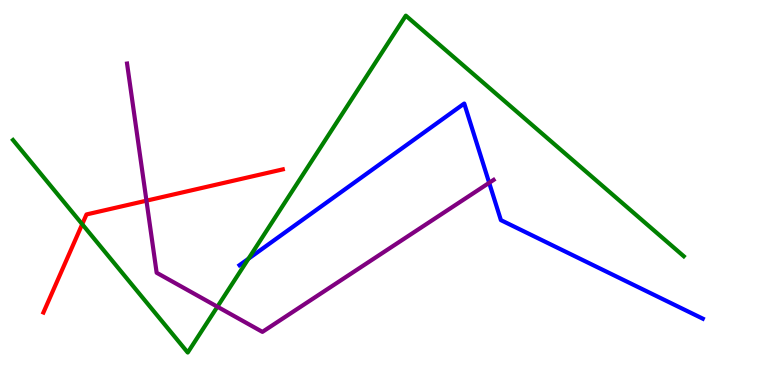[{'lines': ['blue', 'red'], 'intersections': []}, {'lines': ['green', 'red'], 'intersections': [{'x': 1.06, 'y': 4.18}]}, {'lines': ['purple', 'red'], 'intersections': [{'x': 1.89, 'y': 4.79}]}, {'lines': ['blue', 'green'], 'intersections': [{'x': 3.21, 'y': 3.28}]}, {'lines': ['blue', 'purple'], 'intersections': [{'x': 6.31, 'y': 5.25}]}, {'lines': ['green', 'purple'], 'intersections': [{'x': 2.81, 'y': 2.03}]}]